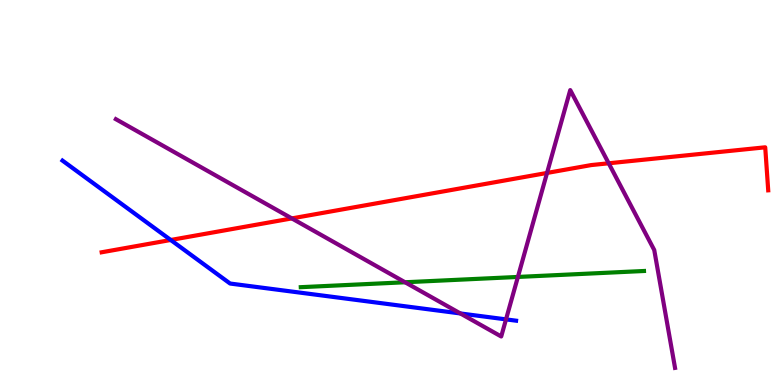[{'lines': ['blue', 'red'], 'intersections': [{'x': 2.2, 'y': 3.77}]}, {'lines': ['green', 'red'], 'intersections': []}, {'lines': ['purple', 'red'], 'intersections': [{'x': 3.77, 'y': 4.33}, {'x': 7.06, 'y': 5.51}, {'x': 7.85, 'y': 5.76}]}, {'lines': ['blue', 'green'], 'intersections': []}, {'lines': ['blue', 'purple'], 'intersections': [{'x': 5.94, 'y': 1.86}, {'x': 6.53, 'y': 1.7}]}, {'lines': ['green', 'purple'], 'intersections': [{'x': 5.23, 'y': 2.67}, {'x': 6.68, 'y': 2.81}]}]